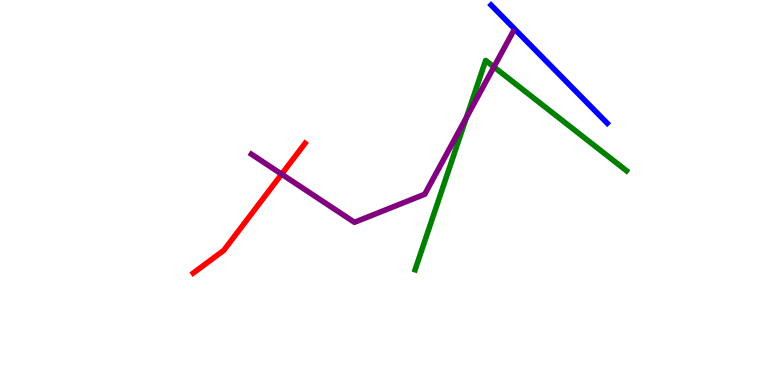[{'lines': ['blue', 'red'], 'intersections': []}, {'lines': ['green', 'red'], 'intersections': []}, {'lines': ['purple', 'red'], 'intersections': [{'x': 3.63, 'y': 5.48}]}, {'lines': ['blue', 'green'], 'intersections': []}, {'lines': ['blue', 'purple'], 'intersections': []}, {'lines': ['green', 'purple'], 'intersections': [{'x': 6.02, 'y': 6.95}, {'x': 6.37, 'y': 8.26}]}]